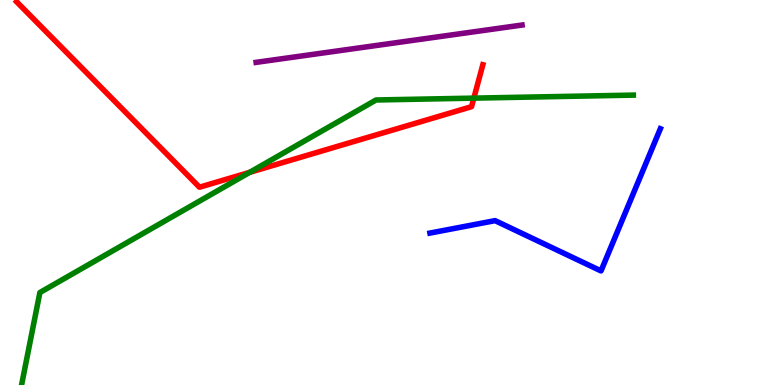[{'lines': ['blue', 'red'], 'intersections': []}, {'lines': ['green', 'red'], 'intersections': [{'x': 3.22, 'y': 5.52}, {'x': 6.11, 'y': 7.45}]}, {'lines': ['purple', 'red'], 'intersections': []}, {'lines': ['blue', 'green'], 'intersections': []}, {'lines': ['blue', 'purple'], 'intersections': []}, {'lines': ['green', 'purple'], 'intersections': []}]